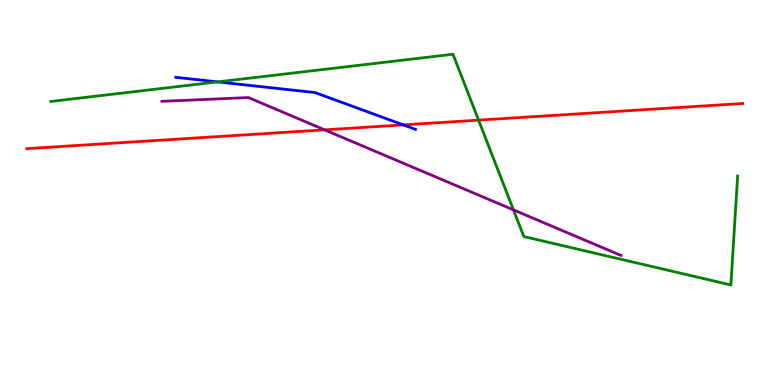[{'lines': ['blue', 'red'], 'intersections': [{'x': 5.2, 'y': 6.76}]}, {'lines': ['green', 'red'], 'intersections': [{'x': 6.18, 'y': 6.88}]}, {'lines': ['purple', 'red'], 'intersections': [{'x': 4.19, 'y': 6.63}]}, {'lines': ['blue', 'green'], 'intersections': [{'x': 2.81, 'y': 7.87}]}, {'lines': ['blue', 'purple'], 'intersections': []}, {'lines': ['green', 'purple'], 'intersections': [{'x': 6.63, 'y': 4.55}]}]